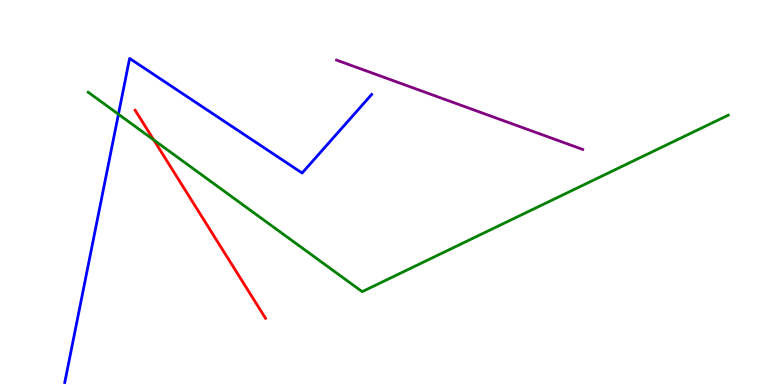[{'lines': ['blue', 'red'], 'intersections': []}, {'lines': ['green', 'red'], 'intersections': [{'x': 1.98, 'y': 6.36}]}, {'lines': ['purple', 'red'], 'intersections': []}, {'lines': ['blue', 'green'], 'intersections': [{'x': 1.53, 'y': 7.03}]}, {'lines': ['blue', 'purple'], 'intersections': []}, {'lines': ['green', 'purple'], 'intersections': []}]